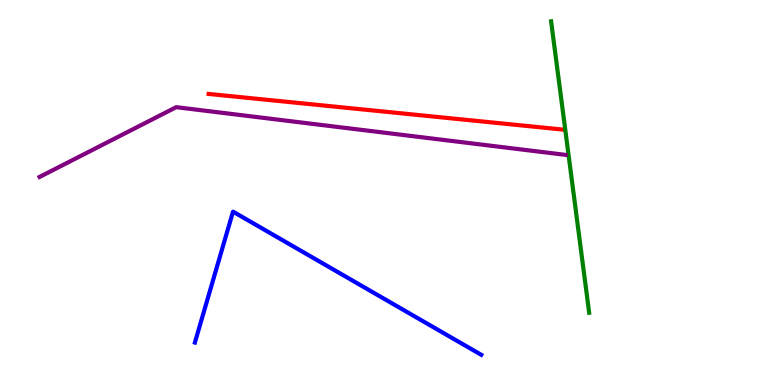[{'lines': ['blue', 'red'], 'intersections': []}, {'lines': ['green', 'red'], 'intersections': []}, {'lines': ['purple', 'red'], 'intersections': []}, {'lines': ['blue', 'green'], 'intersections': []}, {'lines': ['blue', 'purple'], 'intersections': []}, {'lines': ['green', 'purple'], 'intersections': []}]